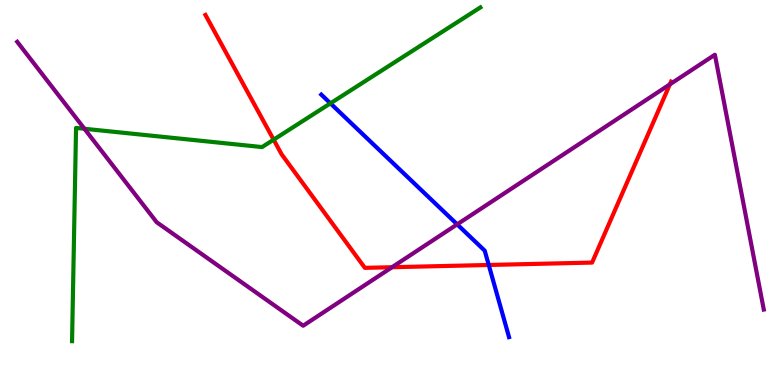[{'lines': ['blue', 'red'], 'intersections': [{'x': 6.31, 'y': 3.12}]}, {'lines': ['green', 'red'], 'intersections': [{'x': 3.53, 'y': 6.37}]}, {'lines': ['purple', 'red'], 'intersections': [{'x': 5.06, 'y': 3.06}, {'x': 8.64, 'y': 7.81}]}, {'lines': ['blue', 'green'], 'intersections': [{'x': 4.26, 'y': 7.32}]}, {'lines': ['blue', 'purple'], 'intersections': [{'x': 5.9, 'y': 4.17}]}, {'lines': ['green', 'purple'], 'intersections': [{'x': 1.09, 'y': 6.66}]}]